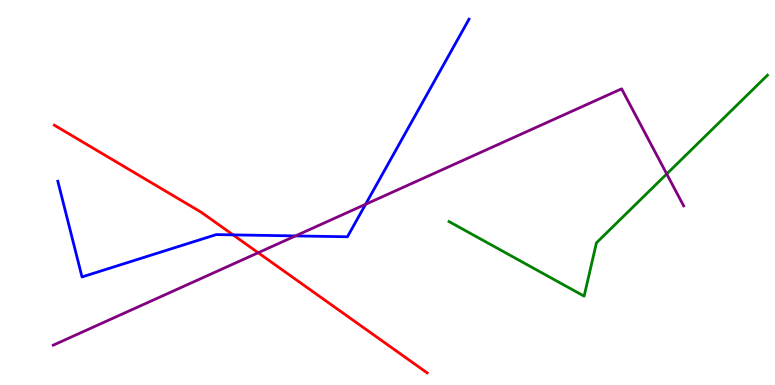[{'lines': ['blue', 'red'], 'intersections': [{'x': 3.01, 'y': 3.9}]}, {'lines': ['green', 'red'], 'intersections': []}, {'lines': ['purple', 'red'], 'intersections': [{'x': 3.33, 'y': 3.44}]}, {'lines': ['blue', 'green'], 'intersections': []}, {'lines': ['blue', 'purple'], 'intersections': [{'x': 3.81, 'y': 3.87}, {'x': 4.72, 'y': 4.69}]}, {'lines': ['green', 'purple'], 'intersections': [{'x': 8.6, 'y': 5.48}]}]